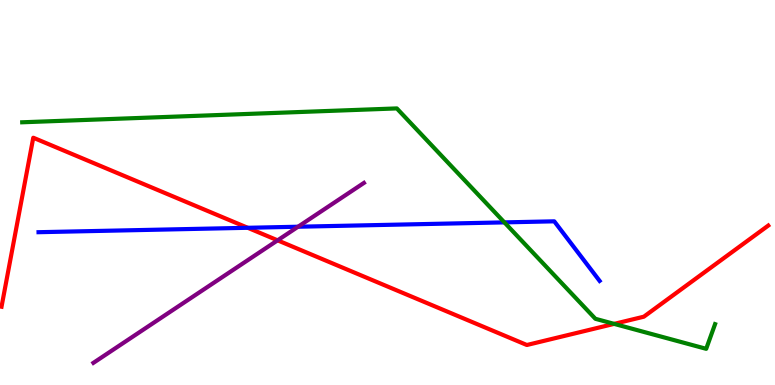[{'lines': ['blue', 'red'], 'intersections': [{'x': 3.2, 'y': 4.08}]}, {'lines': ['green', 'red'], 'intersections': [{'x': 7.92, 'y': 1.59}]}, {'lines': ['purple', 'red'], 'intersections': [{'x': 3.58, 'y': 3.76}]}, {'lines': ['blue', 'green'], 'intersections': [{'x': 6.51, 'y': 4.22}]}, {'lines': ['blue', 'purple'], 'intersections': [{'x': 3.85, 'y': 4.11}]}, {'lines': ['green', 'purple'], 'intersections': []}]